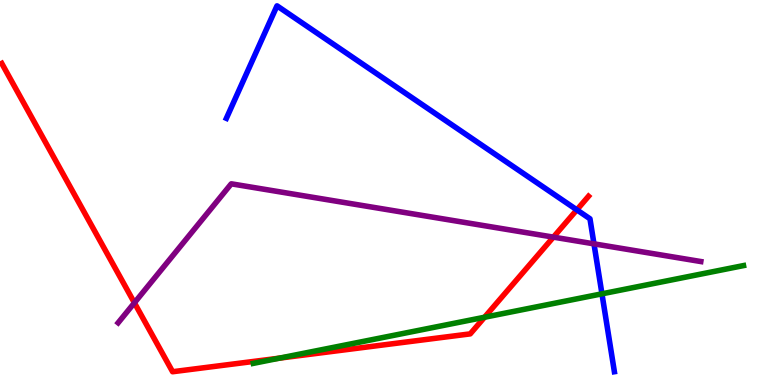[{'lines': ['blue', 'red'], 'intersections': [{'x': 7.44, 'y': 4.55}]}, {'lines': ['green', 'red'], 'intersections': [{'x': 3.61, 'y': 0.698}, {'x': 6.25, 'y': 1.76}]}, {'lines': ['purple', 'red'], 'intersections': [{'x': 1.73, 'y': 2.13}, {'x': 7.14, 'y': 3.84}]}, {'lines': ['blue', 'green'], 'intersections': [{'x': 7.77, 'y': 2.37}]}, {'lines': ['blue', 'purple'], 'intersections': [{'x': 7.66, 'y': 3.67}]}, {'lines': ['green', 'purple'], 'intersections': []}]